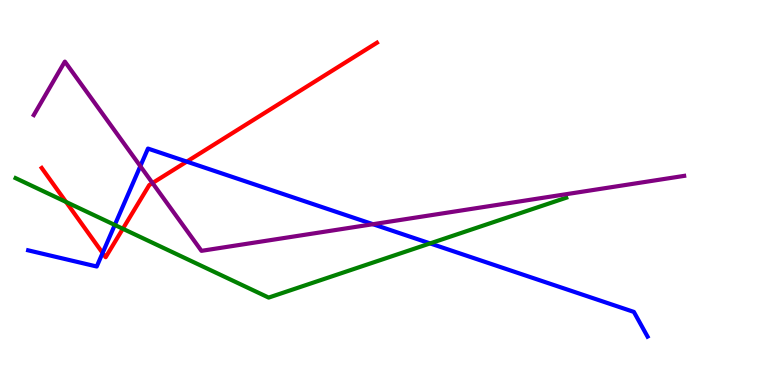[{'lines': ['blue', 'red'], 'intersections': [{'x': 1.32, 'y': 3.43}, {'x': 2.41, 'y': 5.8}]}, {'lines': ['green', 'red'], 'intersections': [{'x': 0.852, 'y': 4.75}, {'x': 1.59, 'y': 4.06}]}, {'lines': ['purple', 'red'], 'intersections': [{'x': 1.97, 'y': 5.25}]}, {'lines': ['blue', 'green'], 'intersections': [{'x': 1.48, 'y': 4.16}, {'x': 5.55, 'y': 3.68}]}, {'lines': ['blue', 'purple'], 'intersections': [{'x': 1.81, 'y': 5.68}, {'x': 4.81, 'y': 4.18}]}, {'lines': ['green', 'purple'], 'intersections': []}]